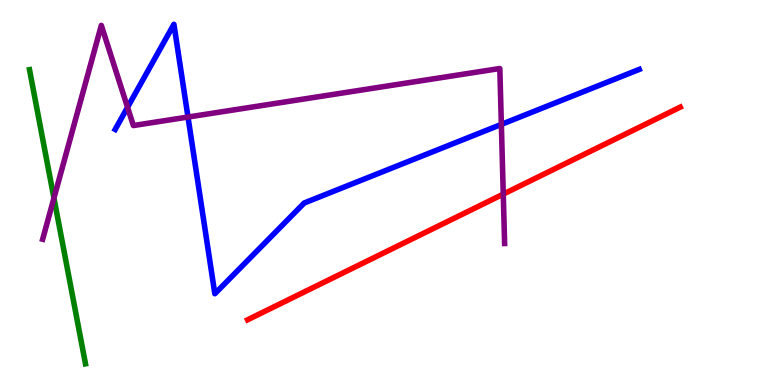[{'lines': ['blue', 'red'], 'intersections': []}, {'lines': ['green', 'red'], 'intersections': []}, {'lines': ['purple', 'red'], 'intersections': [{'x': 6.49, 'y': 4.96}]}, {'lines': ['blue', 'green'], 'intersections': []}, {'lines': ['blue', 'purple'], 'intersections': [{'x': 1.65, 'y': 7.21}, {'x': 2.43, 'y': 6.96}, {'x': 6.47, 'y': 6.77}]}, {'lines': ['green', 'purple'], 'intersections': [{'x': 0.696, 'y': 4.85}]}]